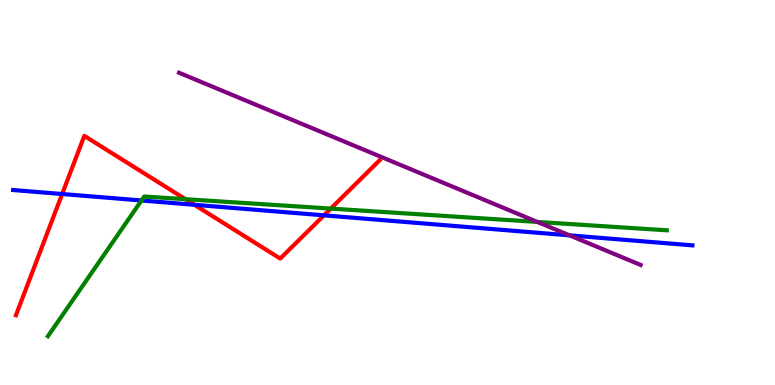[{'lines': ['blue', 'red'], 'intersections': [{'x': 0.802, 'y': 4.96}, {'x': 2.51, 'y': 4.68}, {'x': 4.18, 'y': 4.41}]}, {'lines': ['green', 'red'], 'intersections': [{'x': 2.39, 'y': 4.83}, {'x': 4.27, 'y': 4.58}]}, {'lines': ['purple', 'red'], 'intersections': []}, {'lines': ['blue', 'green'], 'intersections': [{'x': 1.83, 'y': 4.79}]}, {'lines': ['blue', 'purple'], 'intersections': [{'x': 7.35, 'y': 3.89}]}, {'lines': ['green', 'purple'], 'intersections': [{'x': 6.93, 'y': 4.24}]}]